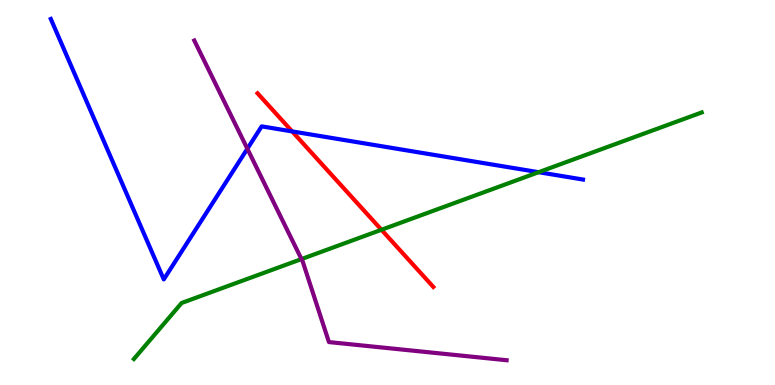[{'lines': ['blue', 'red'], 'intersections': [{'x': 3.77, 'y': 6.59}]}, {'lines': ['green', 'red'], 'intersections': [{'x': 4.92, 'y': 4.03}]}, {'lines': ['purple', 'red'], 'intersections': []}, {'lines': ['blue', 'green'], 'intersections': [{'x': 6.95, 'y': 5.53}]}, {'lines': ['blue', 'purple'], 'intersections': [{'x': 3.19, 'y': 6.14}]}, {'lines': ['green', 'purple'], 'intersections': [{'x': 3.89, 'y': 3.27}]}]